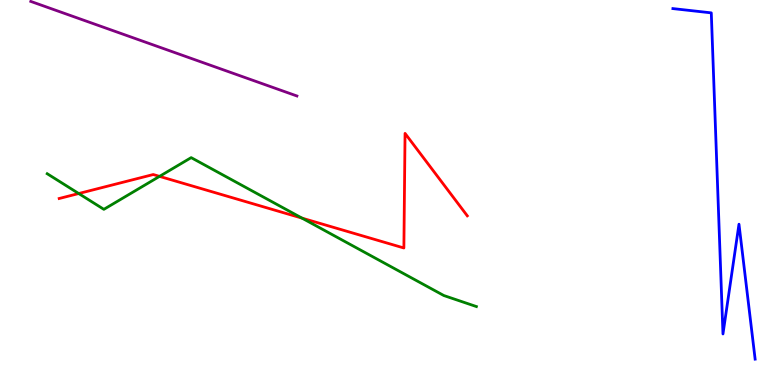[{'lines': ['blue', 'red'], 'intersections': []}, {'lines': ['green', 'red'], 'intersections': [{'x': 1.02, 'y': 4.97}, {'x': 2.06, 'y': 5.42}, {'x': 3.9, 'y': 4.33}]}, {'lines': ['purple', 'red'], 'intersections': []}, {'lines': ['blue', 'green'], 'intersections': []}, {'lines': ['blue', 'purple'], 'intersections': []}, {'lines': ['green', 'purple'], 'intersections': []}]